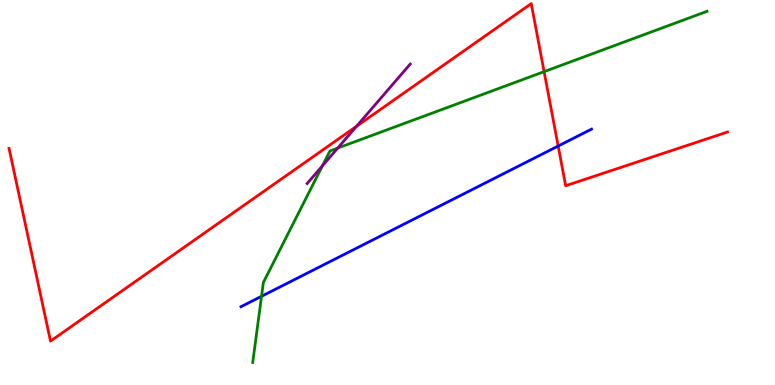[{'lines': ['blue', 'red'], 'intersections': [{'x': 7.2, 'y': 6.21}]}, {'lines': ['green', 'red'], 'intersections': [{'x': 7.02, 'y': 8.14}]}, {'lines': ['purple', 'red'], 'intersections': [{'x': 4.6, 'y': 6.72}]}, {'lines': ['blue', 'green'], 'intersections': [{'x': 3.37, 'y': 2.3}]}, {'lines': ['blue', 'purple'], 'intersections': []}, {'lines': ['green', 'purple'], 'intersections': [{'x': 4.16, 'y': 5.7}, {'x': 4.36, 'y': 6.15}]}]